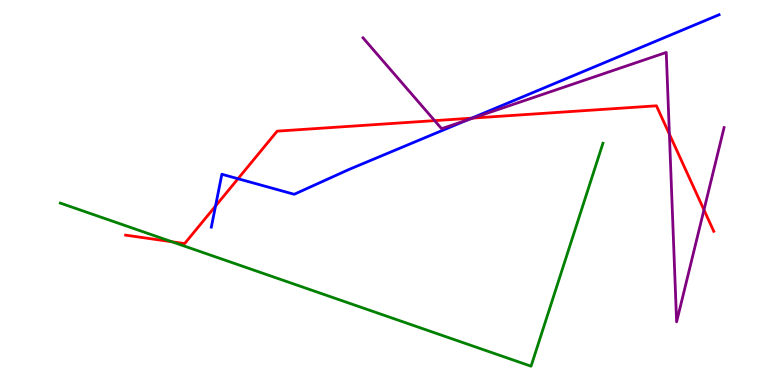[{'lines': ['blue', 'red'], 'intersections': [{'x': 2.78, 'y': 4.65}, {'x': 3.07, 'y': 5.36}, {'x': 6.09, 'y': 6.93}]}, {'lines': ['green', 'red'], 'intersections': [{'x': 2.22, 'y': 3.72}]}, {'lines': ['purple', 'red'], 'intersections': [{'x': 5.61, 'y': 6.87}, {'x': 6.1, 'y': 6.93}, {'x': 8.64, 'y': 6.51}, {'x': 9.08, 'y': 4.55}]}, {'lines': ['blue', 'green'], 'intersections': []}, {'lines': ['blue', 'purple'], 'intersections': [{'x': 6.03, 'y': 6.89}]}, {'lines': ['green', 'purple'], 'intersections': []}]